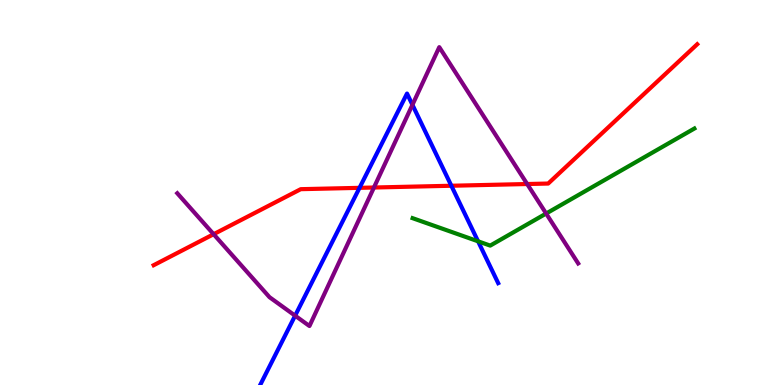[{'lines': ['blue', 'red'], 'intersections': [{'x': 4.64, 'y': 5.12}, {'x': 5.82, 'y': 5.18}]}, {'lines': ['green', 'red'], 'intersections': []}, {'lines': ['purple', 'red'], 'intersections': [{'x': 2.76, 'y': 3.92}, {'x': 4.82, 'y': 5.13}, {'x': 6.8, 'y': 5.22}]}, {'lines': ['blue', 'green'], 'intersections': [{'x': 6.17, 'y': 3.73}]}, {'lines': ['blue', 'purple'], 'intersections': [{'x': 3.81, 'y': 1.8}, {'x': 5.32, 'y': 7.28}]}, {'lines': ['green', 'purple'], 'intersections': [{'x': 7.05, 'y': 4.45}]}]